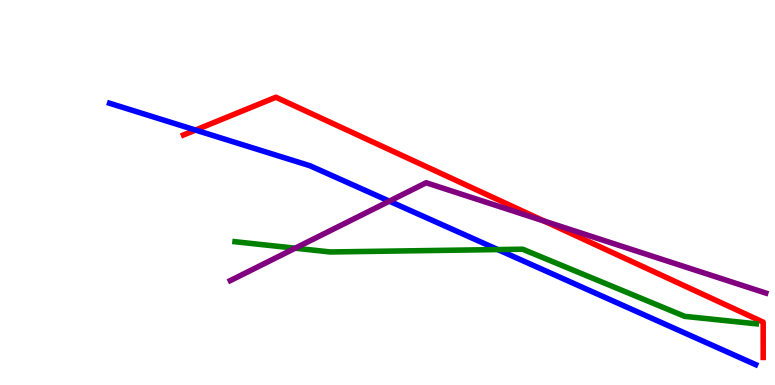[{'lines': ['blue', 'red'], 'intersections': [{'x': 2.52, 'y': 6.62}]}, {'lines': ['green', 'red'], 'intersections': []}, {'lines': ['purple', 'red'], 'intersections': [{'x': 7.02, 'y': 4.26}]}, {'lines': ['blue', 'green'], 'intersections': [{'x': 6.42, 'y': 3.52}]}, {'lines': ['blue', 'purple'], 'intersections': [{'x': 5.02, 'y': 4.77}]}, {'lines': ['green', 'purple'], 'intersections': [{'x': 3.81, 'y': 3.55}]}]